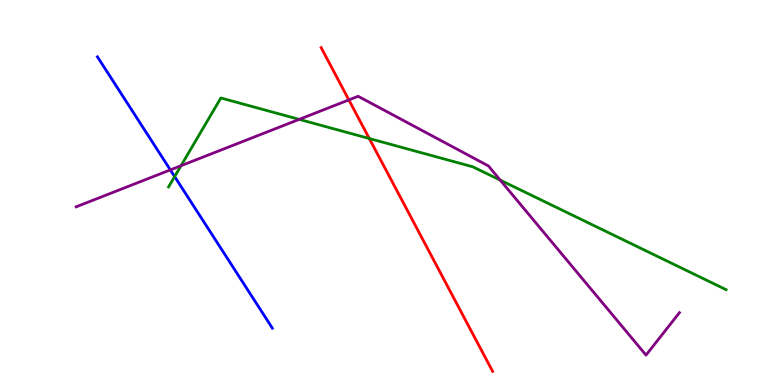[{'lines': ['blue', 'red'], 'intersections': []}, {'lines': ['green', 'red'], 'intersections': [{'x': 4.77, 'y': 6.4}]}, {'lines': ['purple', 'red'], 'intersections': [{'x': 4.5, 'y': 7.4}]}, {'lines': ['blue', 'green'], 'intersections': [{'x': 2.25, 'y': 5.41}]}, {'lines': ['blue', 'purple'], 'intersections': [{'x': 2.2, 'y': 5.59}]}, {'lines': ['green', 'purple'], 'intersections': [{'x': 2.34, 'y': 5.7}, {'x': 3.86, 'y': 6.9}, {'x': 6.45, 'y': 5.32}]}]